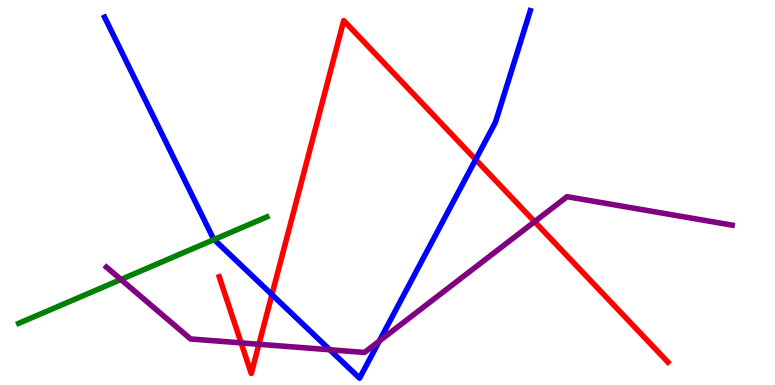[{'lines': ['blue', 'red'], 'intersections': [{'x': 3.51, 'y': 2.35}, {'x': 6.14, 'y': 5.86}]}, {'lines': ['green', 'red'], 'intersections': []}, {'lines': ['purple', 'red'], 'intersections': [{'x': 3.11, 'y': 1.09}, {'x': 3.34, 'y': 1.06}, {'x': 6.9, 'y': 4.24}]}, {'lines': ['blue', 'green'], 'intersections': [{'x': 2.76, 'y': 3.78}]}, {'lines': ['blue', 'purple'], 'intersections': [{'x': 4.26, 'y': 0.915}, {'x': 4.89, 'y': 1.14}]}, {'lines': ['green', 'purple'], 'intersections': [{'x': 1.56, 'y': 2.74}]}]